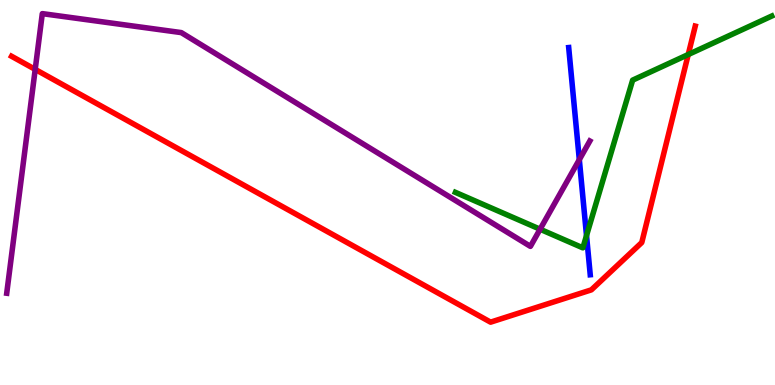[{'lines': ['blue', 'red'], 'intersections': []}, {'lines': ['green', 'red'], 'intersections': [{'x': 8.88, 'y': 8.58}]}, {'lines': ['purple', 'red'], 'intersections': [{'x': 0.454, 'y': 8.2}]}, {'lines': ['blue', 'green'], 'intersections': [{'x': 7.57, 'y': 3.88}]}, {'lines': ['blue', 'purple'], 'intersections': [{'x': 7.48, 'y': 5.85}]}, {'lines': ['green', 'purple'], 'intersections': [{'x': 6.97, 'y': 4.05}]}]